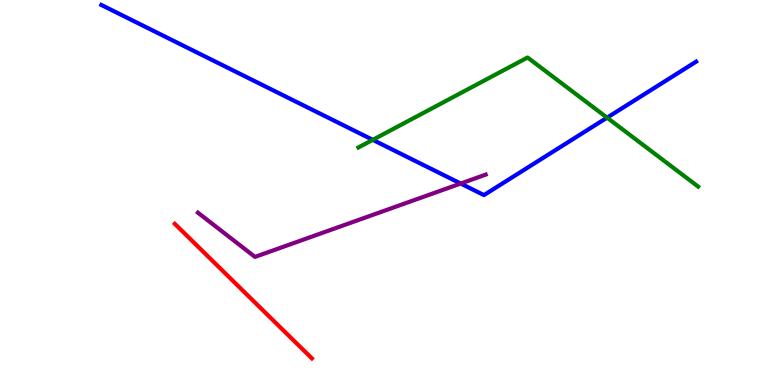[{'lines': ['blue', 'red'], 'intersections': []}, {'lines': ['green', 'red'], 'intersections': []}, {'lines': ['purple', 'red'], 'intersections': []}, {'lines': ['blue', 'green'], 'intersections': [{'x': 4.81, 'y': 6.37}, {'x': 7.83, 'y': 6.94}]}, {'lines': ['blue', 'purple'], 'intersections': [{'x': 5.94, 'y': 5.23}]}, {'lines': ['green', 'purple'], 'intersections': []}]